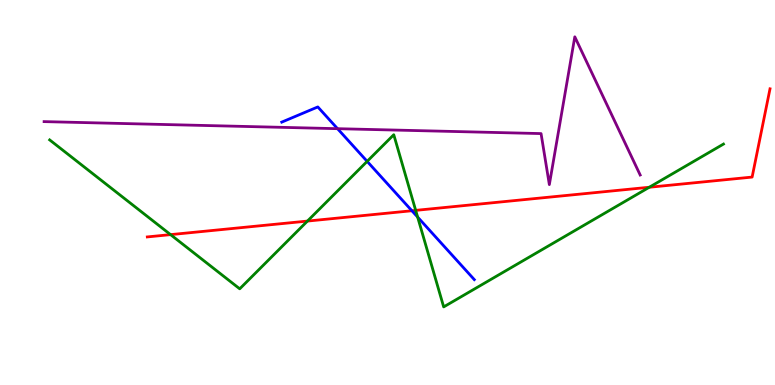[{'lines': ['blue', 'red'], 'intersections': [{'x': 5.31, 'y': 4.53}]}, {'lines': ['green', 'red'], 'intersections': [{'x': 2.2, 'y': 3.91}, {'x': 3.97, 'y': 4.26}, {'x': 5.36, 'y': 4.54}, {'x': 8.38, 'y': 5.14}]}, {'lines': ['purple', 'red'], 'intersections': []}, {'lines': ['blue', 'green'], 'intersections': [{'x': 4.74, 'y': 5.81}, {'x': 5.39, 'y': 4.36}]}, {'lines': ['blue', 'purple'], 'intersections': [{'x': 4.36, 'y': 6.66}]}, {'lines': ['green', 'purple'], 'intersections': []}]